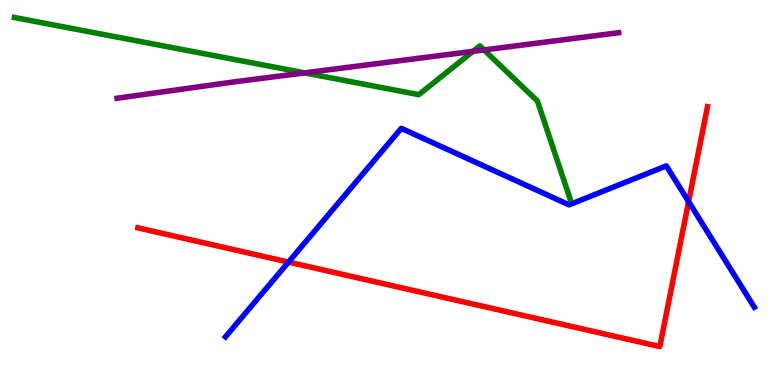[{'lines': ['blue', 'red'], 'intersections': [{'x': 3.72, 'y': 3.19}, {'x': 8.89, 'y': 4.76}]}, {'lines': ['green', 'red'], 'intersections': []}, {'lines': ['purple', 'red'], 'intersections': []}, {'lines': ['blue', 'green'], 'intersections': []}, {'lines': ['blue', 'purple'], 'intersections': []}, {'lines': ['green', 'purple'], 'intersections': [{'x': 3.93, 'y': 8.11}, {'x': 6.1, 'y': 8.67}, {'x': 6.25, 'y': 8.7}]}]